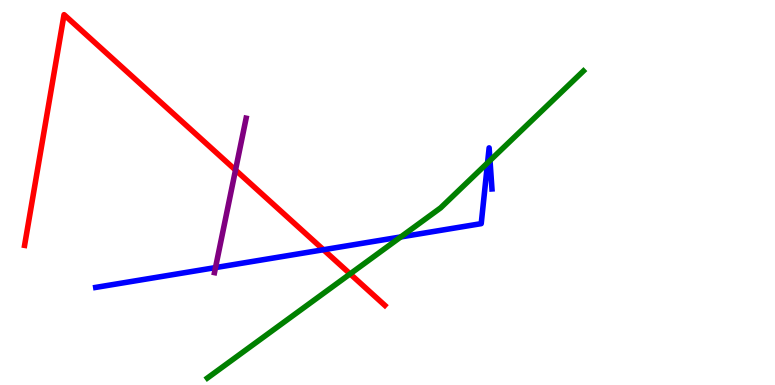[{'lines': ['blue', 'red'], 'intersections': [{'x': 4.17, 'y': 3.51}]}, {'lines': ['green', 'red'], 'intersections': [{'x': 4.52, 'y': 2.89}]}, {'lines': ['purple', 'red'], 'intersections': [{'x': 3.04, 'y': 5.58}]}, {'lines': ['blue', 'green'], 'intersections': [{'x': 5.17, 'y': 3.85}, {'x': 6.29, 'y': 5.77}, {'x': 6.32, 'y': 5.83}]}, {'lines': ['blue', 'purple'], 'intersections': [{'x': 2.78, 'y': 3.05}]}, {'lines': ['green', 'purple'], 'intersections': []}]